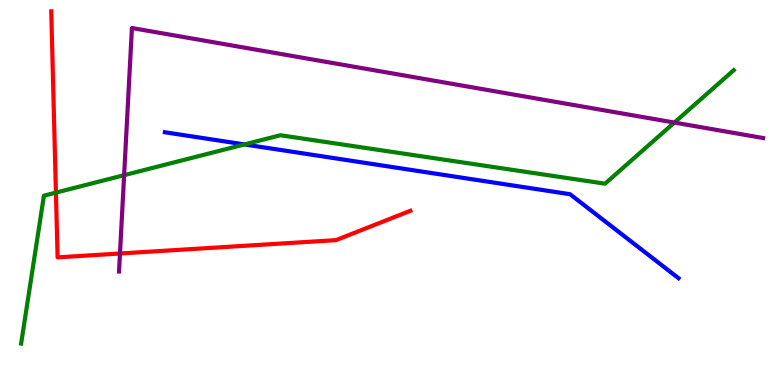[{'lines': ['blue', 'red'], 'intersections': []}, {'lines': ['green', 'red'], 'intersections': [{'x': 0.722, 'y': 5.0}]}, {'lines': ['purple', 'red'], 'intersections': [{'x': 1.55, 'y': 3.42}]}, {'lines': ['blue', 'green'], 'intersections': [{'x': 3.15, 'y': 6.25}]}, {'lines': ['blue', 'purple'], 'intersections': []}, {'lines': ['green', 'purple'], 'intersections': [{'x': 1.6, 'y': 5.45}, {'x': 8.7, 'y': 6.82}]}]